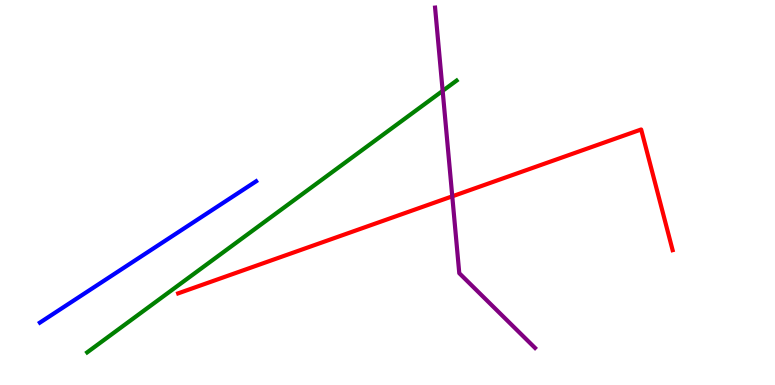[{'lines': ['blue', 'red'], 'intersections': []}, {'lines': ['green', 'red'], 'intersections': []}, {'lines': ['purple', 'red'], 'intersections': [{'x': 5.84, 'y': 4.9}]}, {'lines': ['blue', 'green'], 'intersections': []}, {'lines': ['blue', 'purple'], 'intersections': []}, {'lines': ['green', 'purple'], 'intersections': [{'x': 5.71, 'y': 7.64}]}]